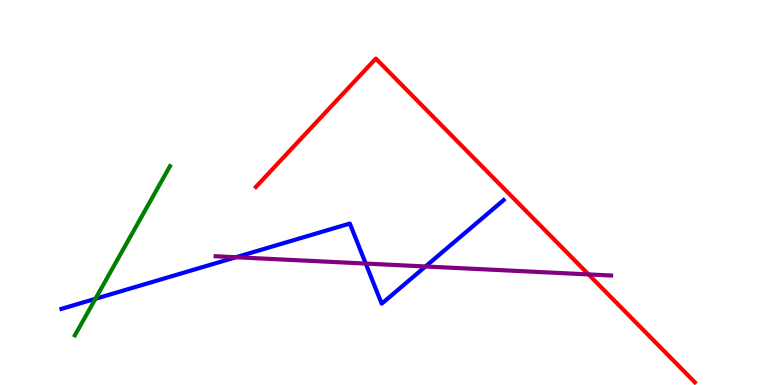[{'lines': ['blue', 'red'], 'intersections': []}, {'lines': ['green', 'red'], 'intersections': []}, {'lines': ['purple', 'red'], 'intersections': [{'x': 7.59, 'y': 2.87}]}, {'lines': ['blue', 'green'], 'intersections': [{'x': 1.23, 'y': 2.24}]}, {'lines': ['blue', 'purple'], 'intersections': [{'x': 3.04, 'y': 3.32}, {'x': 4.72, 'y': 3.15}, {'x': 5.49, 'y': 3.08}]}, {'lines': ['green', 'purple'], 'intersections': []}]